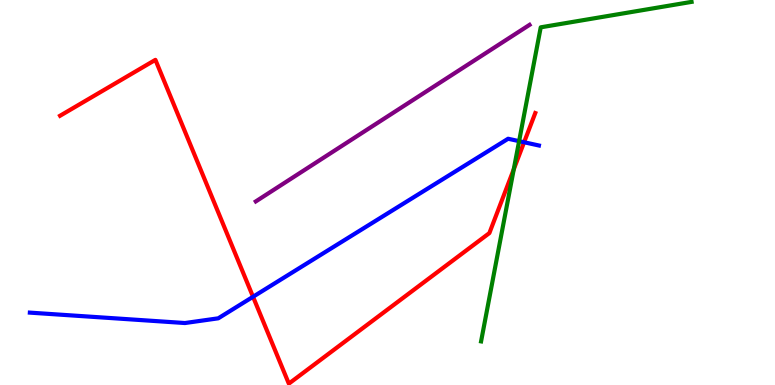[{'lines': ['blue', 'red'], 'intersections': [{'x': 3.26, 'y': 2.29}, {'x': 6.76, 'y': 6.31}]}, {'lines': ['green', 'red'], 'intersections': [{'x': 6.63, 'y': 5.6}]}, {'lines': ['purple', 'red'], 'intersections': []}, {'lines': ['blue', 'green'], 'intersections': [{'x': 6.7, 'y': 6.33}]}, {'lines': ['blue', 'purple'], 'intersections': []}, {'lines': ['green', 'purple'], 'intersections': []}]